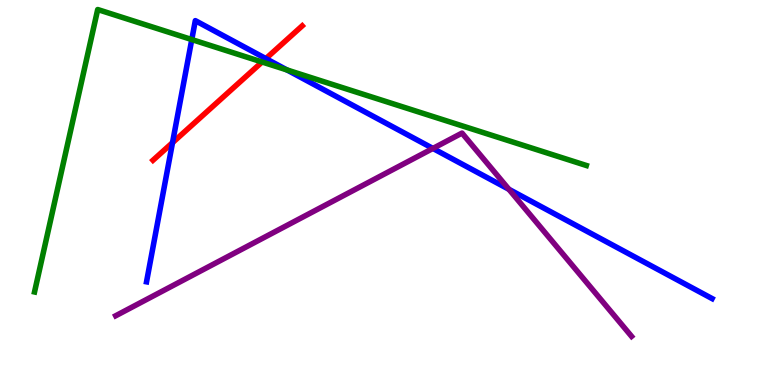[{'lines': ['blue', 'red'], 'intersections': [{'x': 2.23, 'y': 6.29}, {'x': 3.43, 'y': 8.48}]}, {'lines': ['green', 'red'], 'intersections': [{'x': 3.38, 'y': 8.39}]}, {'lines': ['purple', 'red'], 'intersections': []}, {'lines': ['blue', 'green'], 'intersections': [{'x': 2.47, 'y': 8.97}, {'x': 3.7, 'y': 8.18}]}, {'lines': ['blue', 'purple'], 'intersections': [{'x': 5.59, 'y': 6.14}, {'x': 6.57, 'y': 5.08}]}, {'lines': ['green', 'purple'], 'intersections': []}]